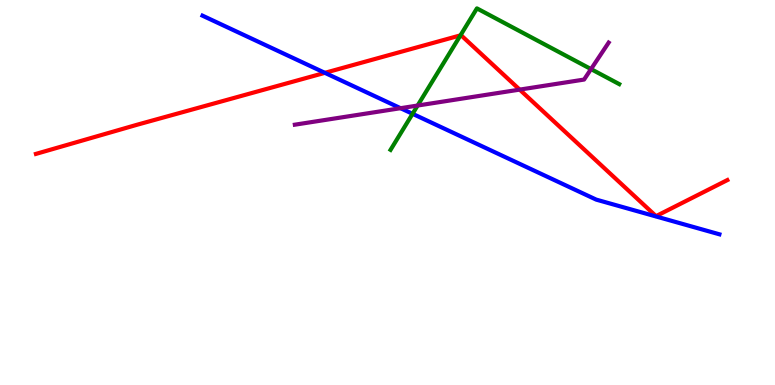[{'lines': ['blue', 'red'], 'intersections': [{'x': 4.19, 'y': 8.11}]}, {'lines': ['green', 'red'], 'intersections': [{'x': 5.94, 'y': 9.08}]}, {'lines': ['purple', 'red'], 'intersections': [{'x': 6.71, 'y': 7.67}]}, {'lines': ['blue', 'green'], 'intersections': [{'x': 5.32, 'y': 7.04}]}, {'lines': ['blue', 'purple'], 'intersections': [{'x': 5.17, 'y': 7.19}]}, {'lines': ['green', 'purple'], 'intersections': [{'x': 5.39, 'y': 7.26}, {'x': 7.63, 'y': 8.21}]}]